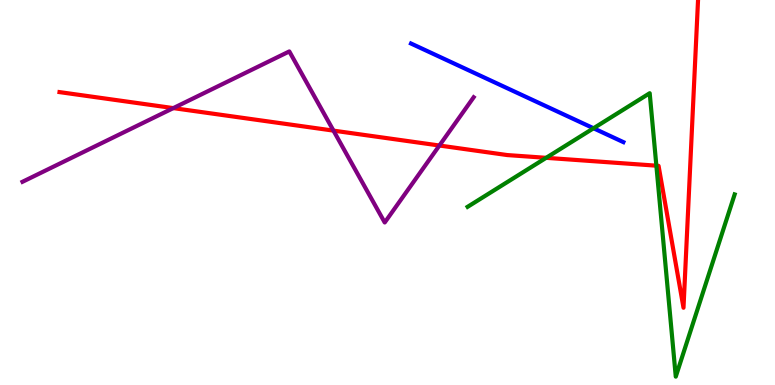[{'lines': ['blue', 'red'], 'intersections': []}, {'lines': ['green', 'red'], 'intersections': [{'x': 7.05, 'y': 5.9}, {'x': 8.47, 'y': 5.7}]}, {'lines': ['purple', 'red'], 'intersections': [{'x': 2.24, 'y': 7.19}, {'x': 4.3, 'y': 6.61}, {'x': 5.67, 'y': 6.22}]}, {'lines': ['blue', 'green'], 'intersections': [{'x': 7.66, 'y': 6.67}]}, {'lines': ['blue', 'purple'], 'intersections': []}, {'lines': ['green', 'purple'], 'intersections': []}]